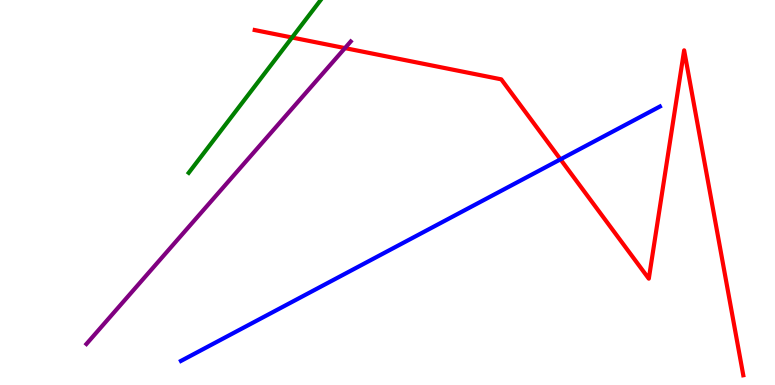[{'lines': ['blue', 'red'], 'intersections': [{'x': 7.23, 'y': 5.86}]}, {'lines': ['green', 'red'], 'intersections': [{'x': 3.77, 'y': 9.03}]}, {'lines': ['purple', 'red'], 'intersections': [{'x': 4.45, 'y': 8.75}]}, {'lines': ['blue', 'green'], 'intersections': []}, {'lines': ['blue', 'purple'], 'intersections': []}, {'lines': ['green', 'purple'], 'intersections': []}]